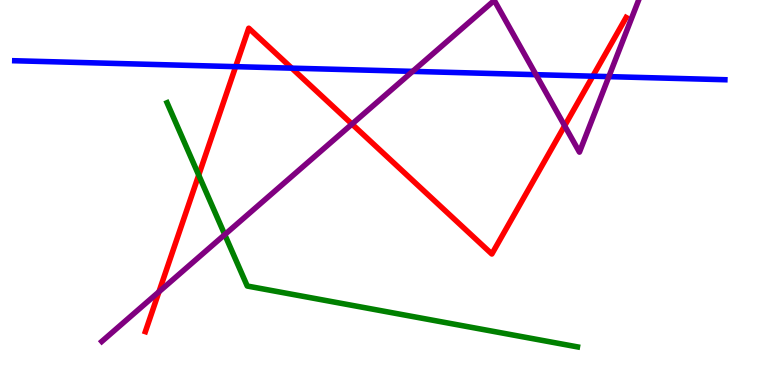[{'lines': ['blue', 'red'], 'intersections': [{'x': 3.04, 'y': 8.27}, {'x': 3.76, 'y': 8.23}, {'x': 7.65, 'y': 8.02}]}, {'lines': ['green', 'red'], 'intersections': [{'x': 2.56, 'y': 5.45}]}, {'lines': ['purple', 'red'], 'intersections': [{'x': 2.05, 'y': 2.42}, {'x': 4.54, 'y': 6.78}, {'x': 7.29, 'y': 6.73}]}, {'lines': ['blue', 'green'], 'intersections': []}, {'lines': ['blue', 'purple'], 'intersections': [{'x': 5.32, 'y': 8.15}, {'x': 6.92, 'y': 8.06}, {'x': 7.86, 'y': 8.01}]}, {'lines': ['green', 'purple'], 'intersections': [{'x': 2.9, 'y': 3.91}]}]